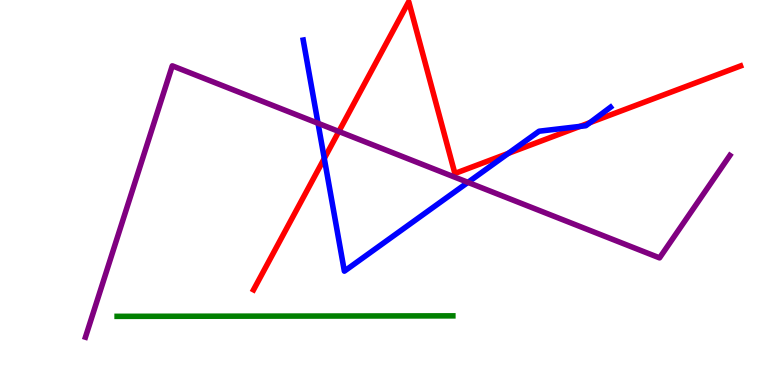[{'lines': ['blue', 'red'], 'intersections': [{'x': 4.18, 'y': 5.88}, {'x': 6.56, 'y': 6.02}, {'x': 7.48, 'y': 6.72}, {'x': 7.61, 'y': 6.81}]}, {'lines': ['green', 'red'], 'intersections': []}, {'lines': ['purple', 'red'], 'intersections': [{'x': 4.37, 'y': 6.59}]}, {'lines': ['blue', 'green'], 'intersections': []}, {'lines': ['blue', 'purple'], 'intersections': [{'x': 4.1, 'y': 6.8}, {'x': 6.04, 'y': 5.26}]}, {'lines': ['green', 'purple'], 'intersections': []}]